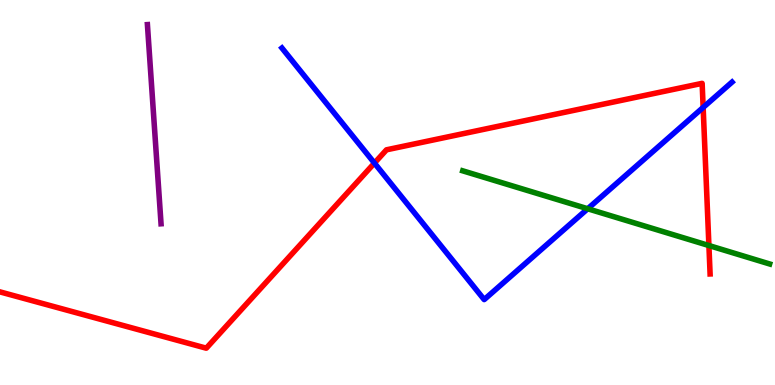[{'lines': ['blue', 'red'], 'intersections': [{'x': 4.83, 'y': 5.76}, {'x': 9.07, 'y': 7.21}]}, {'lines': ['green', 'red'], 'intersections': [{'x': 9.15, 'y': 3.62}]}, {'lines': ['purple', 'red'], 'intersections': []}, {'lines': ['blue', 'green'], 'intersections': [{'x': 7.58, 'y': 4.58}]}, {'lines': ['blue', 'purple'], 'intersections': []}, {'lines': ['green', 'purple'], 'intersections': []}]